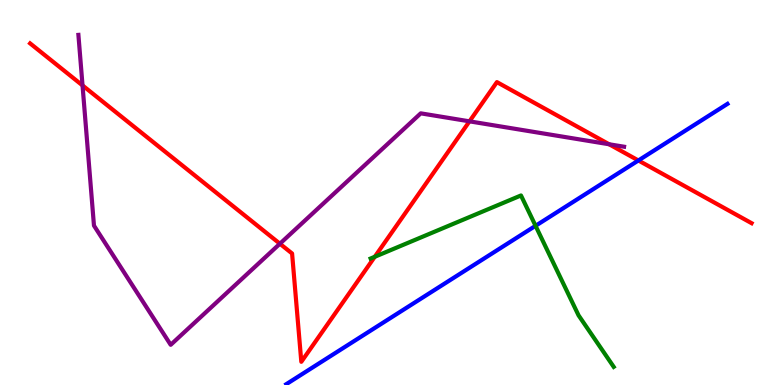[{'lines': ['blue', 'red'], 'intersections': [{'x': 8.24, 'y': 5.83}]}, {'lines': ['green', 'red'], 'intersections': [{'x': 4.84, 'y': 3.33}]}, {'lines': ['purple', 'red'], 'intersections': [{'x': 1.06, 'y': 7.78}, {'x': 3.61, 'y': 3.67}, {'x': 6.06, 'y': 6.85}, {'x': 7.86, 'y': 6.25}]}, {'lines': ['blue', 'green'], 'intersections': [{'x': 6.91, 'y': 4.13}]}, {'lines': ['blue', 'purple'], 'intersections': []}, {'lines': ['green', 'purple'], 'intersections': []}]